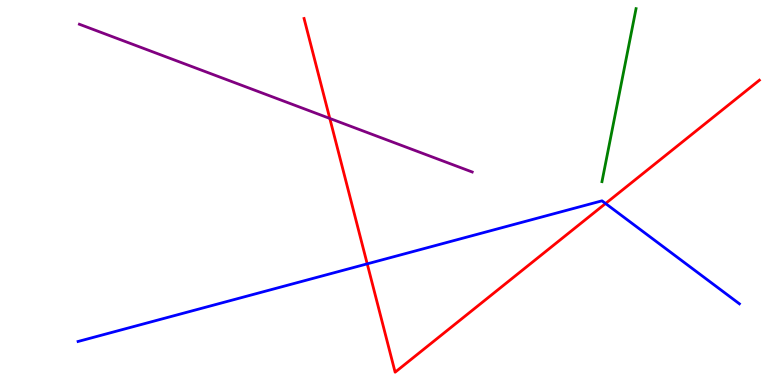[{'lines': ['blue', 'red'], 'intersections': [{'x': 4.74, 'y': 3.15}, {'x': 7.81, 'y': 4.71}]}, {'lines': ['green', 'red'], 'intersections': []}, {'lines': ['purple', 'red'], 'intersections': [{'x': 4.26, 'y': 6.92}]}, {'lines': ['blue', 'green'], 'intersections': []}, {'lines': ['blue', 'purple'], 'intersections': []}, {'lines': ['green', 'purple'], 'intersections': []}]